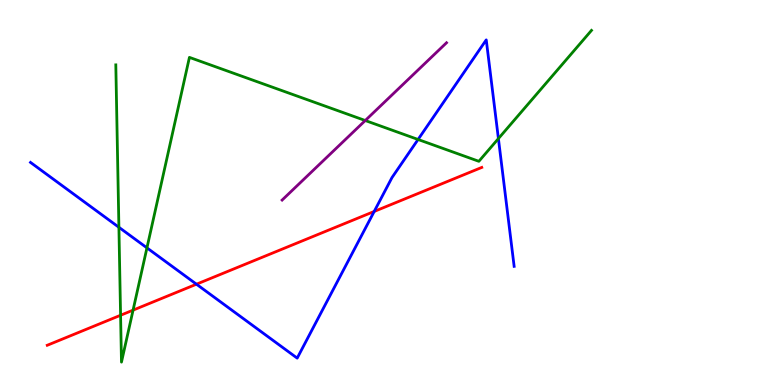[{'lines': ['blue', 'red'], 'intersections': [{'x': 2.54, 'y': 2.62}, {'x': 4.83, 'y': 4.51}]}, {'lines': ['green', 'red'], 'intersections': [{'x': 1.56, 'y': 1.81}, {'x': 1.72, 'y': 1.94}]}, {'lines': ['purple', 'red'], 'intersections': []}, {'lines': ['blue', 'green'], 'intersections': [{'x': 1.53, 'y': 4.1}, {'x': 1.9, 'y': 3.56}, {'x': 5.39, 'y': 6.38}, {'x': 6.43, 'y': 6.4}]}, {'lines': ['blue', 'purple'], 'intersections': []}, {'lines': ['green', 'purple'], 'intersections': [{'x': 4.71, 'y': 6.87}]}]